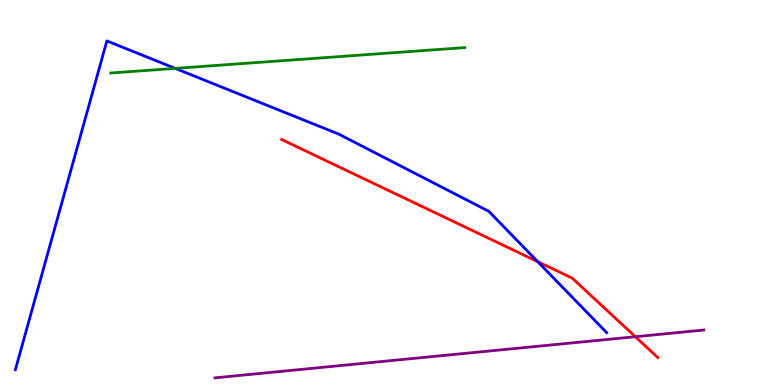[{'lines': ['blue', 'red'], 'intersections': [{'x': 6.94, 'y': 3.2}]}, {'lines': ['green', 'red'], 'intersections': []}, {'lines': ['purple', 'red'], 'intersections': [{'x': 8.2, 'y': 1.25}]}, {'lines': ['blue', 'green'], 'intersections': [{'x': 2.26, 'y': 8.22}]}, {'lines': ['blue', 'purple'], 'intersections': []}, {'lines': ['green', 'purple'], 'intersections': []}]